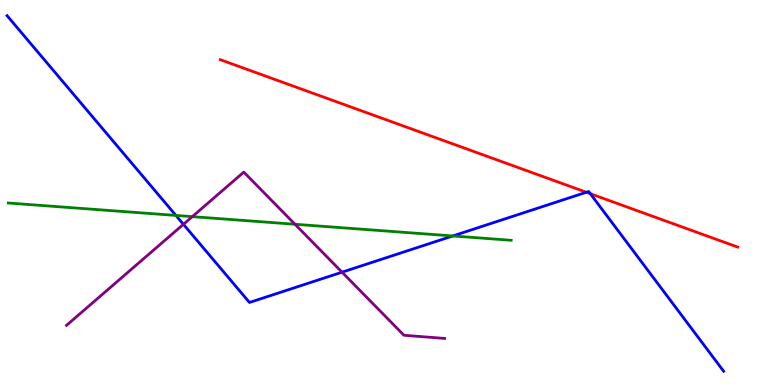[{'lines': ['blue', 'red'], 'intersections': [{'x': 7.57, 'y': 5.01}, {'x': 7.62, 'y': 4.97}]}, {'lines': ['green', 'red'], 'intersections': []}, {'lines': ['purple', 'red'], 'intersections': []}, {'lines': ['blue', 'green'], 'intersections': [{'x': 2.27, 'y': 4.4}, {'x': 5.84, 'y': 3.87}]}, {'lines': ['blue', 'purple'], 'intersections': [{'x': 2.37, 'y': 4.17}, {'x': 4.41, 'y': 2.93}]}, {'lines': ['green', 'purple'], 'intersections': [{'x': 2.48, 'y': 4.37}, {'x': 3.81, 'y': 4.18}]}]